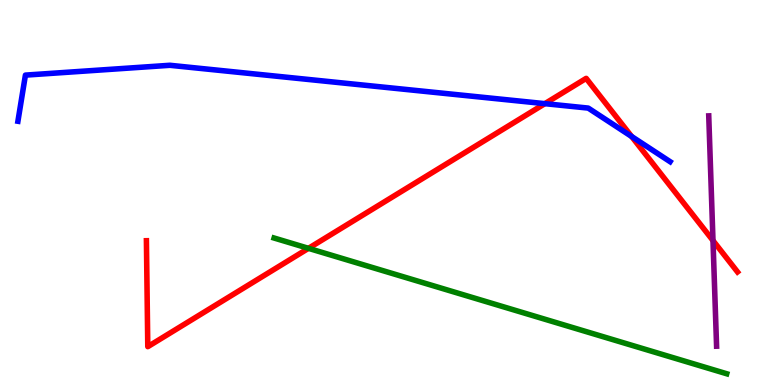[{'lines': ['blue', 'red'], 'intersections': [{'x': 7.03, 'y': 7.31}, {'x': 8.15, 'y': 6.45}]}, {'lines': ['green', 'red'], 'intersections': [{'x': 3.98, 'y': 3.55}]}, {'lines': ['purple', 'red'], 'intersections': [{'x': 9.2, 'y': 3.75}]}, {'lines': ['blue', 'green'], 'intersections': []}, {'lines': ['blue', 'purple'], 'intersections': []}, {'lines': ['green', 'purple'], 'intersections': []}]